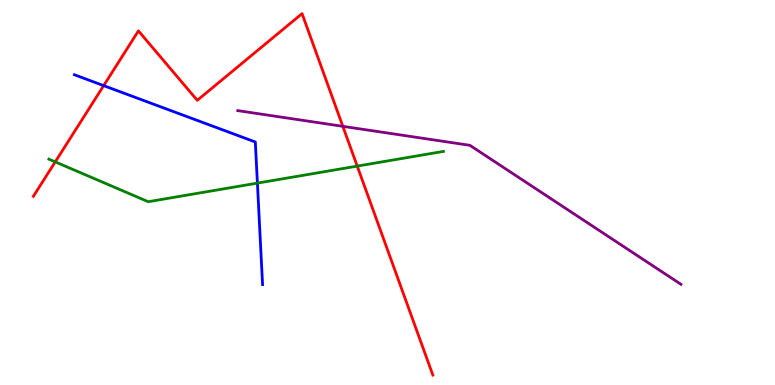[{'lines': ['blue', 'red'], 'intersections': [{'x': 1.34, 'y': 7.78}]}, {'lines': ['green', 'red'], 'intersections': [{'x': 0.713, 'y': 5.8}, {'x': 4.61, 'y': 5.69}]}, {'lines': ['purple', 'red'], 'intersections': [{'x': 4.42, 'y': 6.72}]}, {'lines': ['blue', 'green'], 'intersections': [{'x': 3.32, 'y': 5.24}]}, {'lines': ['blue', 'purple'], 'intersections': []}, {'lines': ['green', 'purple'], 'intersections': []}]